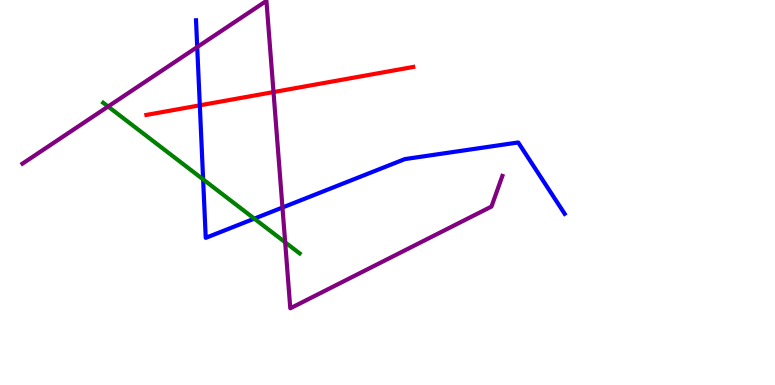[{'lines': ['blue', 'red'], 'intersections': [{'x': 2.58, 'y': 7.26}]}, {'lines': ['green', 'red'], 'intersections': []}, {'lines': ['purple', 'red'], 'intersections': [{'x': 3.53, 'y': 7.61}]}, {'lines': ['blue', 'green'], 'intersections': [{'x': 2.62, 'y': 5.34}, {'x': 3.28, 'y': 4.32}]}, {'lines': ['blue', 'purple'], 'intersections': [{'x': 2.54, 'y': 8.78}, {'x': 3.64, 'y': 4.61}]}, {'lines': ['green', 'purple'], 'intersections': [{'x': 1.39, 'y': 7.23}, {'x': 3.68, 'y': 3.71}]}]